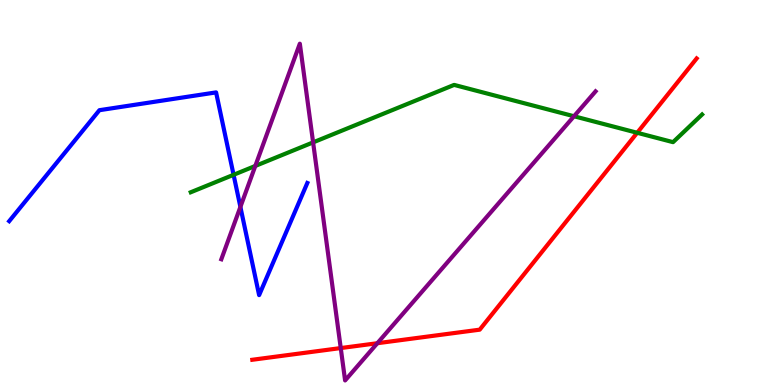[{'lines': ['blue', 'red'], 'intersections': []}, {'lines': ['green', 'red'], 'intersections': [{'x': 8.22, 'y': 6.55}]}, {'lines': ['purple', 'red'], 'intersections': [{'x': 4.4, 'y': 0.959}, {'x': 4.87, 'y': 1.09}]}, {'lines': ['blue', 'green'], 'intersections': [{'x': 3.01, 'y': 5.46}]}, {'lines': ['blue', 'purple'], 'intersections': [{'x': 3.1, 'y': 4.63}]}, {'lines': ['green', 'purple'], 'intersections': [{'x': 3.29, 'y': 5.69}, {'x': 4.04, 'y': 6.3}, {'x': 7.41, 'y': 6.98}]}]